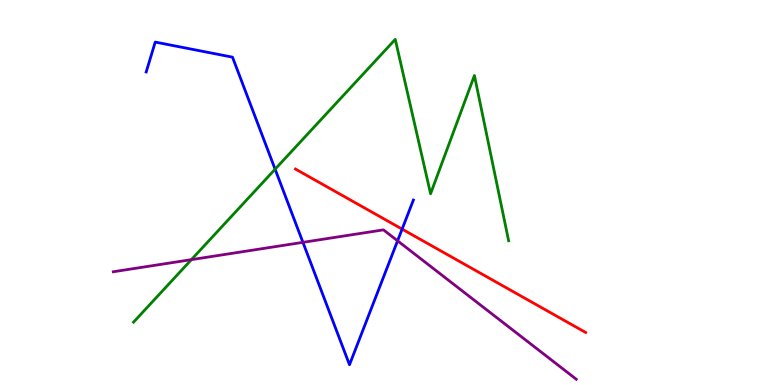[{'lines': ['blue', 'red'], 'intersections': [{'x': 5.19, 'y': 4.05}]}, {'lines': ['green', 'red'], 'intersections': []}, {'lines': ['purple', 'red'], 'intersections': []}, {'lines': ['blue', 'green'], 'intersections': [{'x': 3.55, 'y': 5.61}]}, {'lines': ['blue', 'purple'], 'intersections': [{'x': 3.91, 'y': 3.71}, {'x': 5.13, 'y': 3.75}]}, {'lines': ['green', 'purple'], 'intersections': [{'x': 2.47, 'y': 3.26}]}]